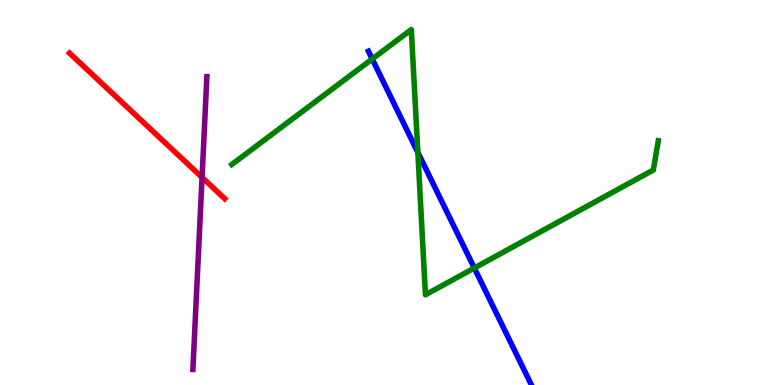[{'lines': ['blue', 'red'], 'intersections': []}, {'lines': ['green', 'red'], 'intersections': []}, {'lines': ['purple', 'red'], 'intersections': [{'x': 2.61, 'y': 5.39}]}, {'lines': ['blue', 'green'], 'intersections': [{'x': 4.8, 'y': 8.47}, {'x': 5.39, 'y': 6.04}, {'x': 6.12, 'y': 3.04}]}, {'lines': ['blue', 'purple'], 'intersections': []}, {'lines': ['green', 'purple'], 'intersections': []}]